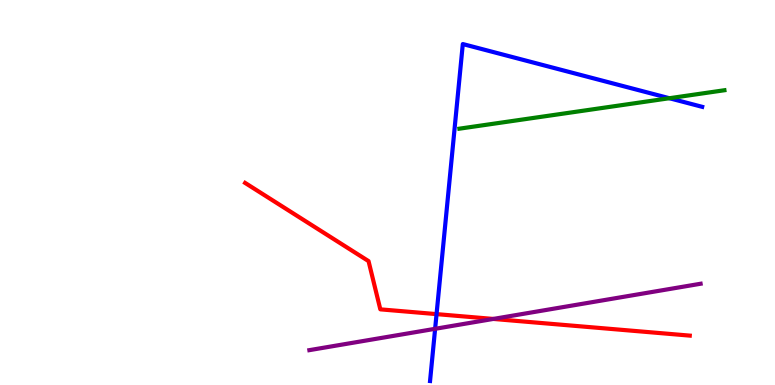[{'lines': ['blue', 'red'], 'intersections': [{'x': 5.63, 'y': 1.84}]}, {'lines': ['green', 'red'], 'intersections': []}, {'lines': ['purple', 'red'], 'intersections': [{'x': 6.36, 'y': 1.72}]}, {'lines': ['blue', 'green'], 'intersections': [{'x': 8.64, 'y': 7.45}]}, {'lines': ['blue', 'purple'], 'intersections': [{'x': 5.61, 'y': 1.46}]}, {'lines': ['green', 'purple'], 'intersections': []}]